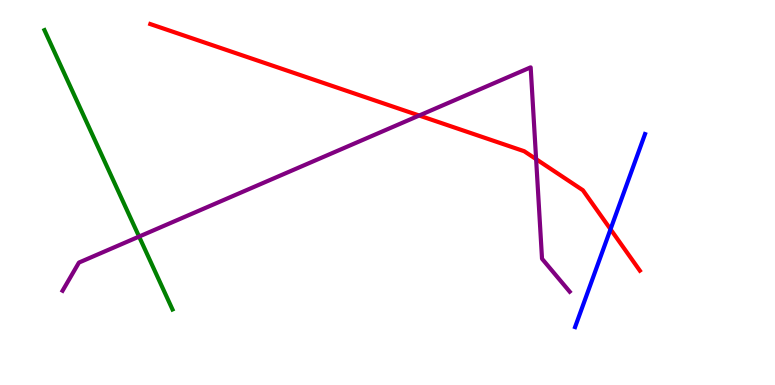[{'lines': ['blue', 'red'], 'intersections': [{'x': 7.88, 'y': 4.05}]}, {'lines': ['green', 'red'], 'intersections': []}, {'lines': ['purple', 'red'], 'intersections': [{'x': 5.41, 'y': 7.0}, {'x': 6.92, 'y': 5.87}]}, {'lines': ['blue', 'green'], 'intersections': []}, {'lines': ['blue', 'purple'], 'intersections': []}, {'lines': ['green', 'purple'], 'intersections': [{'x': 1.79, 'y': 3.86}]}]